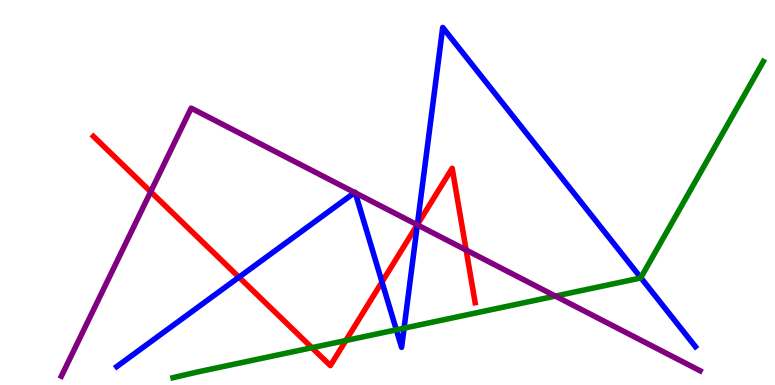[{'lines': ['blue', 'red'], 'intersections': [{'x': 3.08, 'y': 2.8}, {'x': 4.93, 'y': 2.68}, {'x': 5.39, 'y': 4.17}]}, {'lines': ['green', 'red'], 'intersections': [{'x': 4.02, 'y': 0.968}, {'x': 4.46, 'y': 1.16}]}, {'lines': ['purple', 'red'], 'intersections': [{'x': 1.94, 'y': 5.02}, {'x': 5.38, 'y': 4.16}, {'x': 6.01, 'y': 3.51}]}, {'lines': ['blue', 'green'], 'intersections': [{'x': 5.11, 'y': 1.43}, {'x': 5.21, 'y': 1.48}, {'x': 8.27, 'y': 2.79}]}, {'lines': ['blue', 'purple'], 'intersections': [{'x': 4.58, 'y': 5.0}, {'x': 4.58, 'y': 4.99}, {'x': 5.39, 'y': 4.16}]}, {'lines': ['green', 'purple'], 'intersections': [{'x': 7.17, 'y': 2.31}]}]